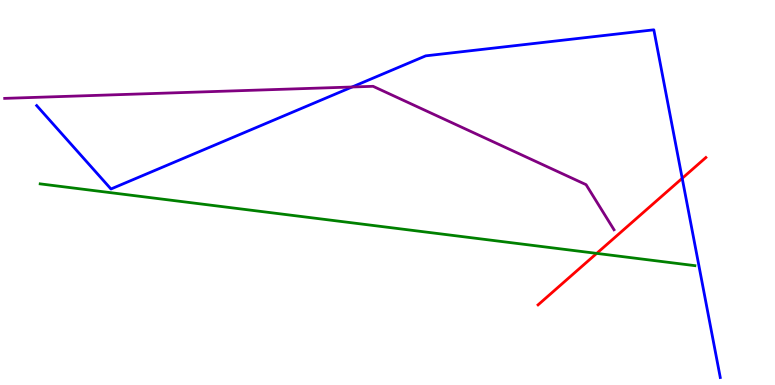[{'lines': ['blue', 'red'], 'intersections': [{'x': 8.8, 'y': 5.37}]}, {'lines': ['green', 'red'], 'intersections': [{'x': 7.7, 'y': 3.42}]}, {'lines': ['purple', 'red'], 'intersections': []}, {'lines': ['blue', 'green'], 'intersections': []}, {'lines': ['blue', 'purple'], 'intersections': [{'x': 4.54, 'y': 7.74}]}, {'lines': ['green', 'purple'], 'intersections': []}]